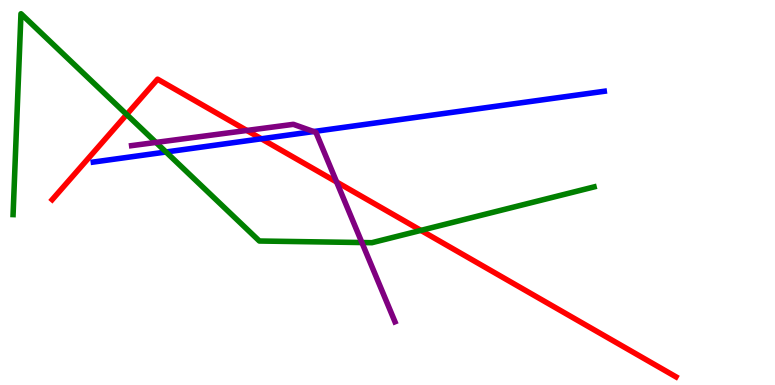[{'lines': ['blue', 'red'], 'intersections': [{'x': 3.37, 'y': 6.4}]}, {'lines': ['green', 'red'], 'intersections': [{'x': 1.63, 'y': 7.03}, {'x': 5.43, 'y': 4.02}]}, {'lines': ['purple', 'red'], 'intersections': [{'x': 3.19, 'y': 6.61}, {'x': 4.34, 'y': 5.27}]}, {'lines': ['blue', 'green'], 'intersections': [{'x': 2.14, 'y': 6.05}]}, {'lines': ['blue', 'purple'], 'intersections': [{'x': 4.05, 'y': 6.58}]}, {'lines': ['green', 'purple'], 'intersections': [{'x': 2.01, 'y': 6.3}, {'x': 4.67, 'y': 3.7}]}]